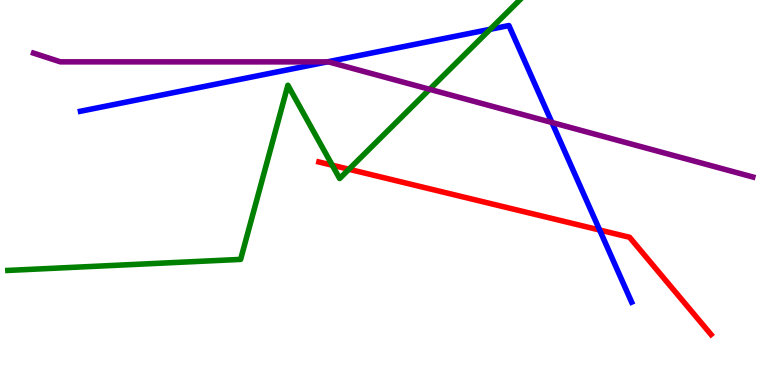[{'lines': ['blue', 'red'], 'intersections': [{'x': 7.74, 'y': 4.03}]}, {'lines': ['green', 'red'], 'intersections': [{'x': 4.29, 'y': 5.71}, {'x': 4.5, 'y': 5.6}]}, {'lines': ['purple', 'red'], 'intersections': []}, {'lines': ['blue', 'green'], 'intersections': [{'x': 6.32, 'y': 9.24}]}, {'lines': ['blue', 'purple'], 'intersections': [{'x': 4.22, 'y': 8.39}, {'x': 7.12, 'y': 6.82}]}, {'lines': ['green', 'purple'], 'intersections': [{'x': 5.54, 'y': 7.68}]}]